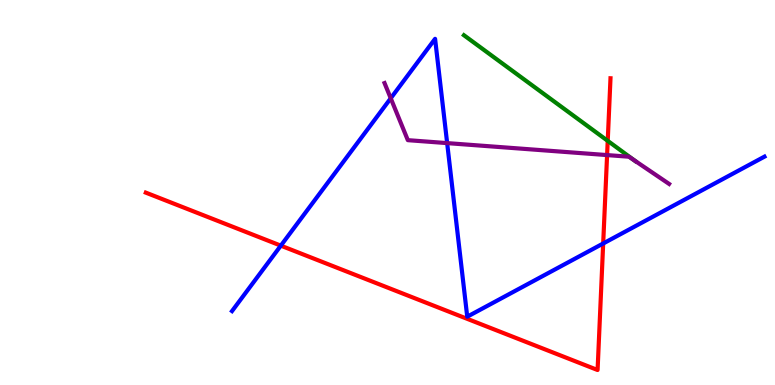[{'lines': ['blue', 'red'], 'intersections': [{'x': 3.62, 'y': 3.62}, {'x': 7.78, 'y': 3.68}]}, {'lines': ['green', 'red'], 'intersections': [{'x': 7.84, 'y': 6.34}]}, {'lines': ['purple', 'red'], 'intersections': [{'x': 7.83, 'y': 5.97}]}, {'lines': ['blue', 'green'], 'intersections': []}, {'lines': ['blue', 'purple'], 'intersections': [{'x': 5.04, 'y': 7.45}, {'x': 5.77, 'y': 6.28}]}, {'lines': ['green', 'purple'], 'intersections': [{'x': 8.18, 'y': 5.85}]}]